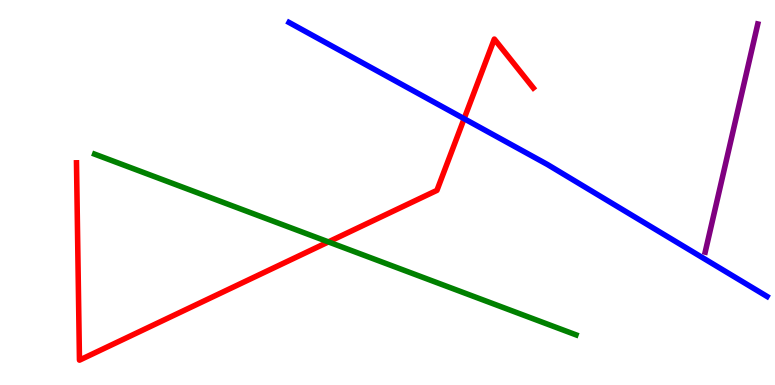[{'lines': ['blue', 'red'], 'intersections': [{'x': 5.99, 'y': 6.92}]}, {'lines': ['green', 'red'], 'intersections': [{'x': 4.24, 'y': 3.72}]}, {'lines': ['purple', 'red'], 'intersections': []}, {'lines': ['blue', 'green'], 'intersections': []}, {'lines': ['blue', 'purple'], 'intersections': []}, {'lines': ['green', 'purple'], 'intersections': []}]